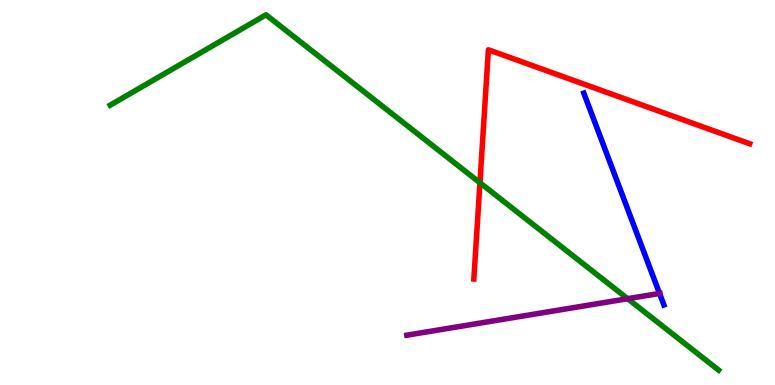[{'lines': ['blue', 'red'], 'intersections': []}, {'lines': ['green', 'red'], 'intersections': [{'x': 6.19, 'y': 5.25}]}, {'lines': ['purple', 'red'], 'intersections': []}, {'lines': ['blue', 'green'], 'intersections': []}, {'lines': ['blue', 'purple'], 'intersections': [{'x': 8.51, 'y': 2.38}]}, {'lines': ['green', 'purple'], 'intersections': [{'x': 8.1, 'y': 2.24}]}]